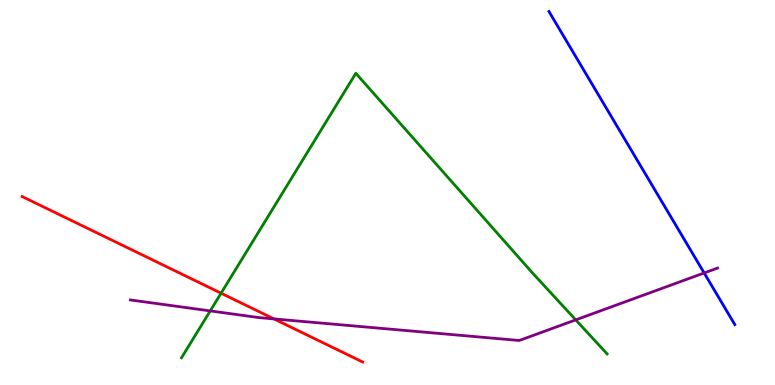[{'lines': ['blue', 'red'], 'intersections': []}, {'lines': ['green', 'red'], 'intersections': [{'x': 2.85, 'y': 2.38}]}, {'lines': ['purple', 'red'], 'intersections': [{'x': 3.54, 'y': 1.72}]}, {'lines': ['blue', 'green'], 'intersections': []}, {'lines': ['blue', 'purple'], 'intersections': [{'x': 9.09, 'y': 2.91}]}, {'lines': ['green', 'purple'], 'intersections': [{'x': 2.71, 'y': 1.92}, {'x': 7.43, 'y': 1.69}]}]